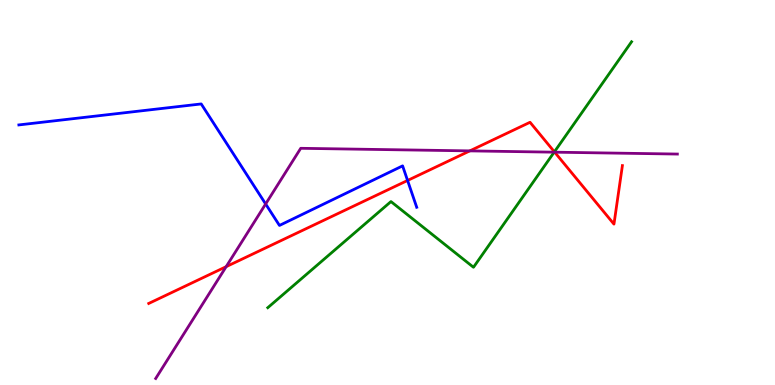[{'lines': ['blue', 'red'], 'intersections': [{'x': 5.26, 'y': 5.31}]}, {'lines': ['green', 'red'], 'intersections': [{'x': 7.15, 'y': 6.06}]}, {'lines': ['purple', 'red'], 'intersections': [{'x': 2.92, 'y': 3.07}, {'x': 6.06, 'y': 6.08}, {'x': 7.16, 'y': 6.05}]}, {'lines': ['blue', 'green'], 'intersections': []}, {'lines': ['blue', 'purple'], 'intersections': [{'x': 3.43, 'y': 4.7}]}, {'lines': ['green', 'purple'], 'intersections': [{'x': 7.15, 'y': 6.05}]}]